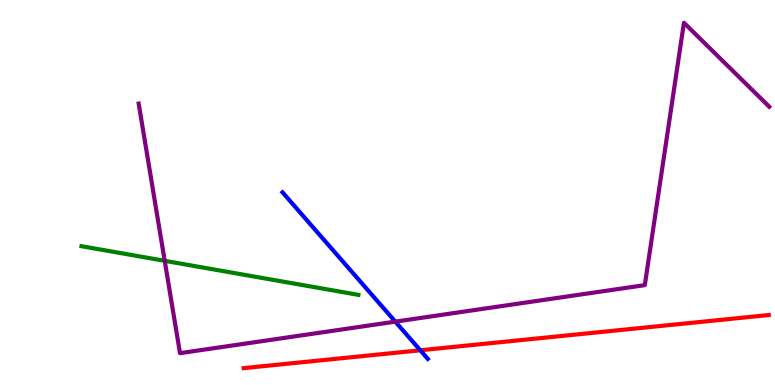[{'lines': ['blue', 'red'], 'intersections': [{'x': 5.42, 'y': 0.902}]}, {'lines': ['green', 'red'], 'intersections': []}, {'lines': ['purple', 'red'], 'intersections': []}, {'lines': ['blue', 'green'], 'intersections': []}, {'lines': ['blue', 'purple'], 'intersections': [{'x': 5.1, 'y': 1.65}]}, {'lines': ['green', 'purple'], 'intersections': [{'x': 2.13, 'y': 3.23}]}]